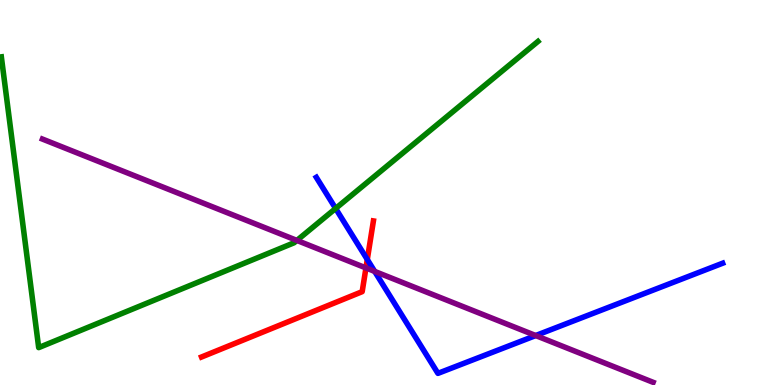[{'lines': ['blue', 'red'], 'intersections': [{'x': 4.74, 'y': 3.26}]}, {'lines': ['green', 'red'], 'intersections': []}, {'lines': ['purple', 'red'], 'intersections': [{'x': 4.72, 'y': 3.04}]}, {'lines': ['blue', 'green'], 'intersections': [{'x': 4.33, 'y': 4.59}]}, {'lines': ['blue', 'purple'], 'intersections': [{'x': 4.83, 'y': 2.95}, {'x': 6.91, 'y': 1.28}]}, {'lines': ['green', 'purple'], 'intersections': [{'x': 3.83, 'y': 3.76}]}]